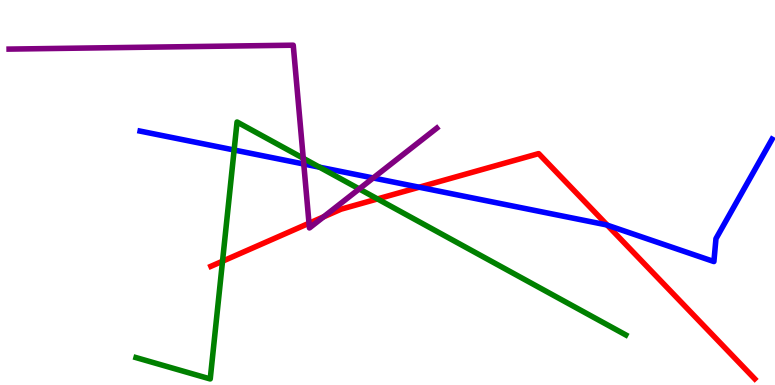[{'lines': ['blue', 'red'], 'intersections': [{'x': 5.41, 'y': 5.14}, {'x': 7.84, 'y': 4.15}]}, {'lines': ['green', 'red'], 'intersections': [{'x': 2.87, 'y': 3.22}, {'x': 4.87, 'y': 4.83}]}, {'lines': ['purple', 'red'], 'intersections': [{'x': 3.99, 'y': 4.2}, {'x': 4.18, 'y': 4.37}]}, {'lines': ['blue', 'green'], 'intersections': [{'x': 3.02, 'y': 6.1}, {'x': 4.12, 'y': 5.66}]}, {'lines': ['blue', 'purple'], 'intersections': [{'x': 3.92, 'y': 5.74}, {'x': 4.82, 'y': 5.38}]}, {'lines': ['green', 'purple'], 'intersections': [{'x': 3.91, 'y': 5.89}, {'x': 4.64, 'y': 5.09}]}]